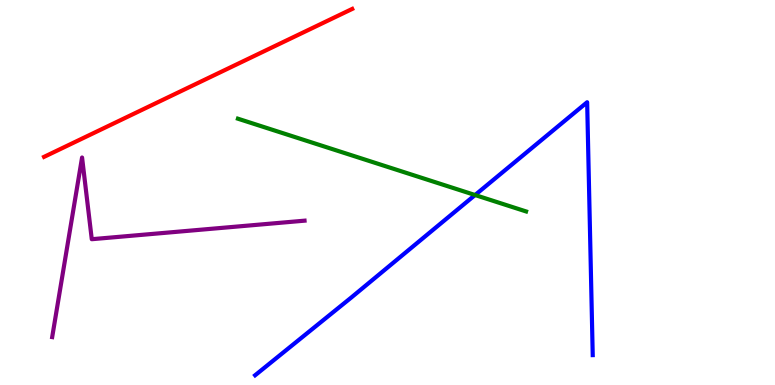[{'lines': ['blue', 'red'], 'intersections': []}, {'lines': ['green', 'red'], 'intersections': []}, {'lines': ['purple', 'red'], 'intersections': []}, {'lines': ['blue', 'green'], 'intersections': [{'x': 6.13, 'y': 4.93}]}, {'lines': ['blue', 'purple'], 'intersections': []}, {'lines': ['green', 'purple'], 'intersections': []}]